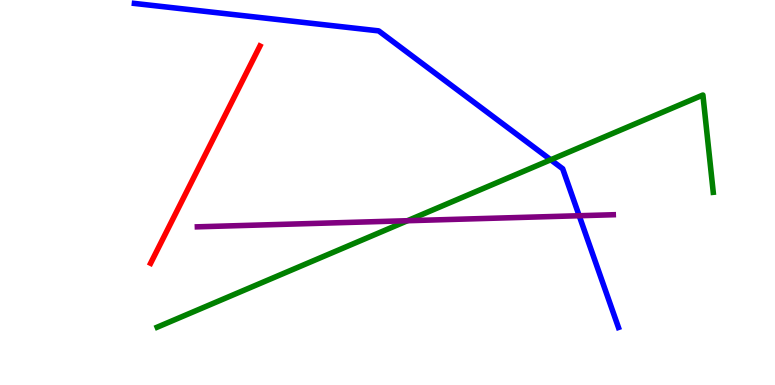[{'lines': ['blue', 'red'], 'intersections': []}, {'lines': ['green', 'red'], 'intersections': []}, {'lines': ['purple', 'red'], 'intersections': []}, {'lines': ['blue', 'green'], 'intersections': [{'x': 7.11, 'y': 5.85}]}, {'lines': ['blue', 'purple'], 'intersections': [{'x': 7.47, 'y': 4.4}]}, {'lines': ['green', 'purple'], 'intersections': [{'x': 5.26, 'y': 4.27}]}]